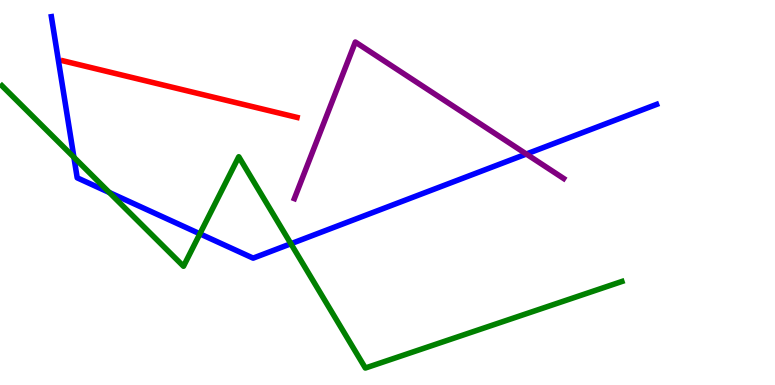[{'lines': ['blue', 'red'], 'intersections': []}, {'lines': ['green', 'red'], 'intersections': []}, {'lines': ['purple', 'red'], 'intersections': []}, {'lines': ['blue', 'green'], 'intersections': [{'x': 0.954, 'y': 5.91}, {'x': 1.41, 'y': 5.0}, {'x': 2.58, 'y': 3.93}, {'x': 3.75, 'y': 3.67}]}, {'lines': ['blue', 'purple'], 'intersections': [{'x': 6.79, 'y': 6.0}]}, {'lines': ['green', 'purple'], 'intersections': []}]